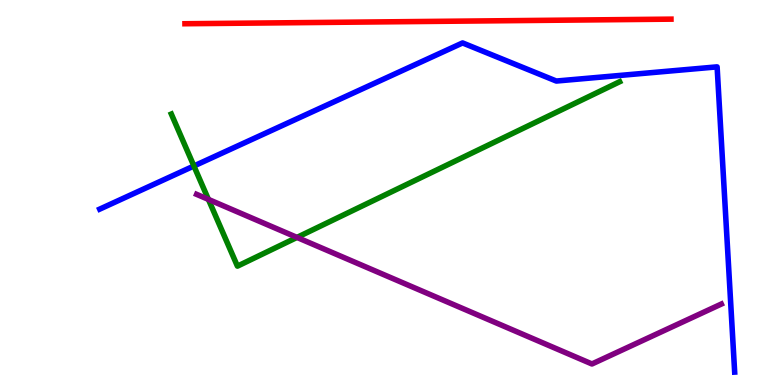[{'lines': ['blue', 'red'], 'intersections': []}, {'lines': ['green', 'red'], 'intersections': []}, {'lines': ['purple', 'red'], 'intersections': []}, {'lines': ['blue', 'green'], 'intersections': [{'x': 2.5, 'y': 5.69}]}, {'lines': ['blue', 'purple'], 'intersections': []}, {'lines': ['green', 'purple'], 'intersections': [{'x': 2.69, 'y': 4.82}, {'x': 3.83, 'y': 3.83}]}]